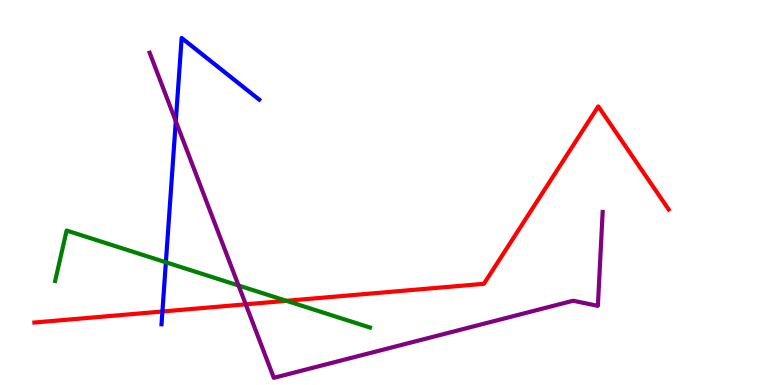[{'lines': ['blue', 'red'], 'intersections': [{'x': 2.1, 'y': 1.91}]}, {'lines': ['green', 'red'], 'intersections': [{'x': 3.7, 'y': 2.19}]}, {'lines': ['purple', 'red'], 'intersections': [{'x': 3.17, 'y': 2.1}]}, {'lines': ['blue', 'green'], 'intersections': [{'x': 2.14, 'y': 3.19}]}, {'lines': ['blue', 'purple'], 'intersections': [{'x': 2.27, 'y': 6.85}]}, {'lines': ['green', 'purple'], 'intersections': [{'x': 3.08, 'y': 2.58}]}]